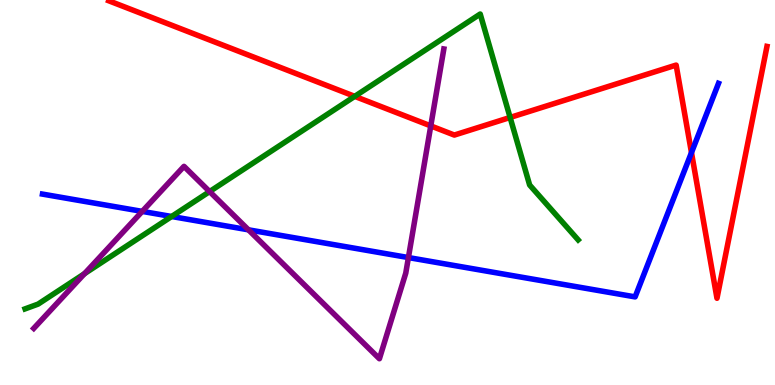[{'lines': ['blue', 'red'], 'intersections': [{'x': 8.92, 'y': 6.04}]}, {'lines': ['green', 'red'], 'intersections': [{'x': 4.58, 'y': 7.5}, {'x': 6.58, 'y': 6.95}]}, {'lines': ['purple', 'red'], 'intersections': [{'x': 5.56, 'y': 6.73}]}, {'lines': ['blue', 'green'], 'intersections': [{'x': 2.21, 'y': 4.38}]}, {'lines': ['blue', 'purple'], 'intersections': [{'x': 1.84, 'y': 4.51}, {'x': 3.21, 'y': 4.03}, {'x': 5.27, 'y': 3.31}]}, {'lines': ['green', 'purple'], 'intersections': [{'x': 1.09, 'y': 2.89}, {'x': 2.7, 'y': 5.02}]}]